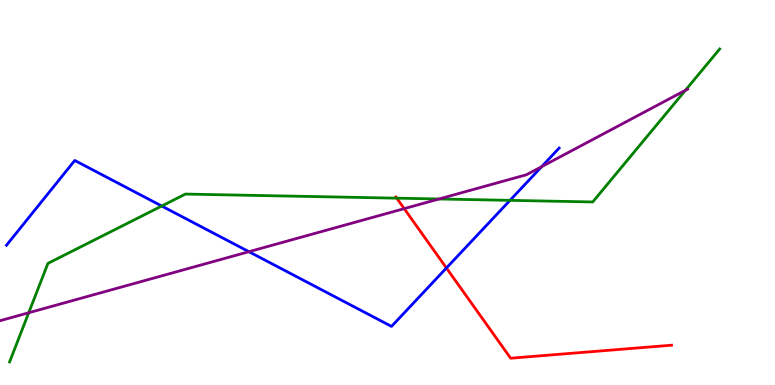[{'lines': ['blue', 'red'], 'intersections': [{'x': 5.76, 'y': 3.04}]}, {'lines': ['green', 'red'], 'intersections': [{'x': 5.12, 'y': 4.85}]}, {'lines': ['purple', 'red'], 'intersections': [{'x': 5.22, 'y': 4.58}]}, {'lines': ['blue', 'green'], 'intersections': [{'x': 2.09, 'y': 4.65}, {'x': 6.58, 'y': 4.8}]}, {'lines': ['blue', 'purple'], 'intersections': [{'x': 3.21, 'y': 3.46}, {'x': 6.99, 'y': 5.67}]}, {'lines': ['green', 'purple'], 'intersections': [{'x': 0.371, 'y': 1.88}, {'x': 5.67, 'y': 4.83}, {'x': 8.84, 'y': 7.65}]}]